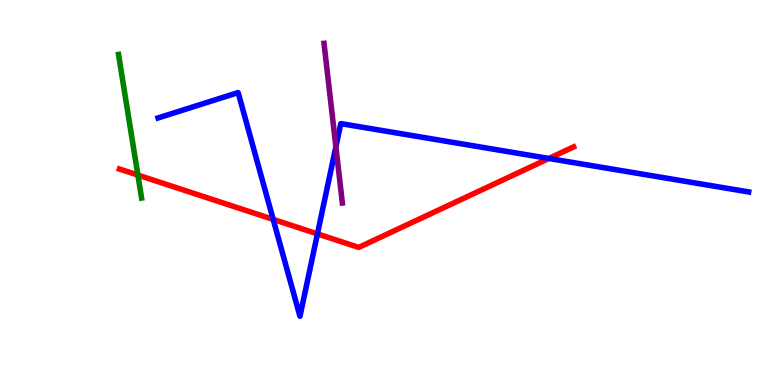[{'lines': ['blue', 'red'], 'intersections': [{'x': 3.52, 'y': 4.3}, {'x': 4.1, 'y': 3.93}, {'x': 7.08, 'y': 5.88}]}, {'lines': ['green', 'red'], 'intersections': [{'x': 1.78, 'y': 5.45}]}, {'lines': ['purple', 'red'], 'intersections': []}, {'lines': ['blue', 'green'], 'intersections': []}, {'lines': ['blue', 'purple'], 'intersections': [{'x': 4.33, 'y': 6.19}]}, {'lines': ['green', 'purple'], 'intersections': []}]